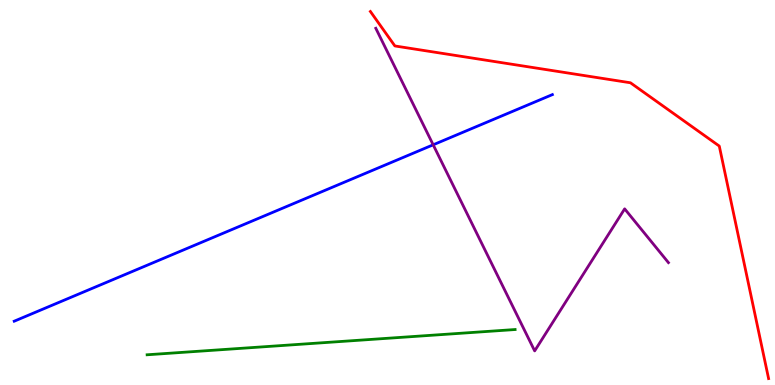[{'lines': ['blue', 'red'], 'intersections': []}, {'lines': ['green', 'red'], 'intersections': []}, {'lines': ['purple', 'red'], 'intersections': []}, {'lines': ['blue', 'green'], 'intersections': []}, {'lines': ['blue', 'purple'], 'intersections': [{'x': 5.59, 'y': 6.24}]}, {'lines': ['green', 'purple'], 'intersections': []}]